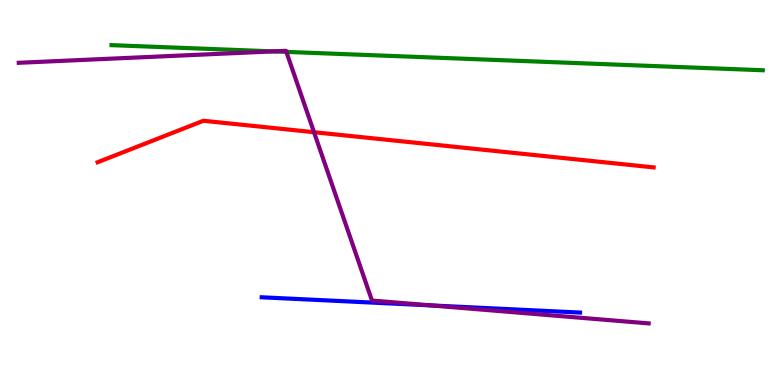[{'lines': ['blue', 'red'], 'intersections': []}, {'lines': ['green', 'red'], 'intersections': []}, {'lines': ['purple', 'red'], 'intersections': [{'x': 4.05, 'y': 6.57}]}, {'lines': ['blue', 'green'], 'intersections': []}, {'lines': ['blue', 'purple'], 'intersections': [{'x': 5.56, 'y': 2.07}]}, {'lines': ['green', 'purple'], 'intersections': [{'x': 3.53, 'y': 8.67}, {'x': 3.7, 'y': 8.65}]}]